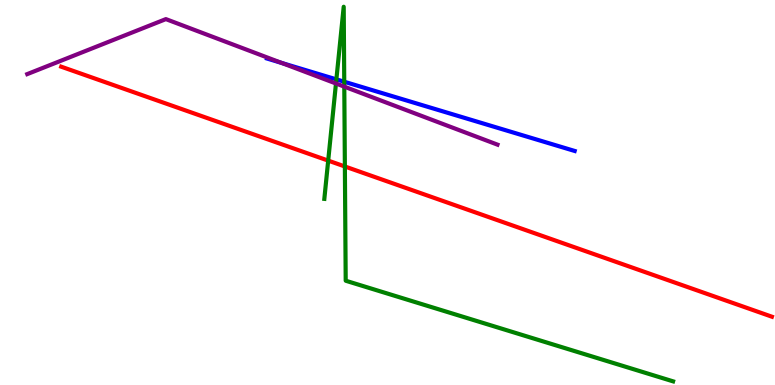[{'lines': ['blue', 'red'], 'intersections': []}, {'lines': ['green', 'red'], 'intersections': [{'x': 4.23, 'y': 5.83}, {'x': 4.45, 'y': 5.68}]}, {'lines': ['purple', 'red'], 'intersections': []}, {'lines': ['blue', 'green'], 'intersections': [{'x': 4.34, 'y': 7.94}, {'x': 4.44, 'y': 7.88}]}, {'lines': ['blue', 'purple'], 'intersections': [{'x': 3.63, 'y': 8.37}]}, {'lines': ['green', 'purple'], 'intersections': [{'x': 4.34, 'y': 7.83}, {'x': 4.44, 'y': 7.75}]}]